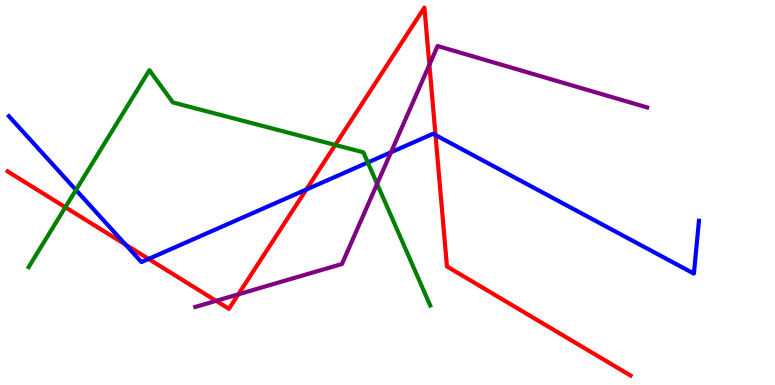[{'lines': ['blue', 'red'], 'intersections': [{'x': 1.62, 'y': 3.64}, {'x': 1.92, 'y': 3.27}, {'x': 3.95, 'y': 5.08}, {'x': 5.62, 'y': 6.49}]}, {'lines': ['green', 'red'], 'intersections': [{'x': 0.843, 'y': 4.62}, {'x': 4.33, 'y': 6.23}]}, {'lines': ['purple', 'red'], 'intersections': [{'x': 2.79, 'y': 2.19}, {'x': 3.08, 'y': 2.36}, {'x': 5.54, 'y': 8.32}]}, {'lines': ['blue', 'green'], 'intersections': [{'x': 0.98, 'y': 5.07}, {'x': 4.75, 'y': 5.78}]}, {'lines': ['blue', 'purple'], 'intersections': [{'x': 5.04, 'y': 6.04}]}, {'lines': ['green', 'purple'], 'intersections': [{'x': 4.87, 'y': 5.22}]}]